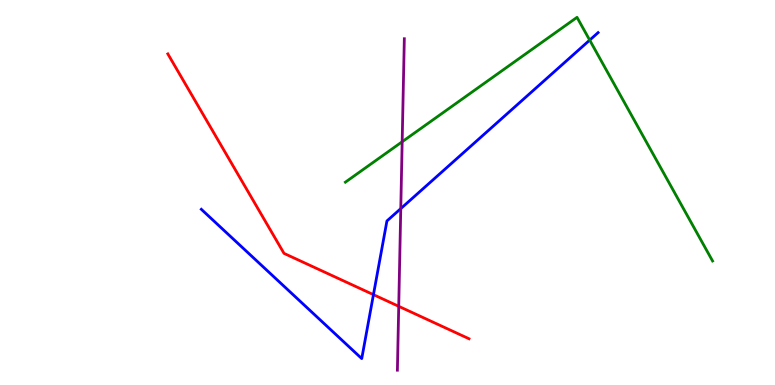[{'lines': ['blue', 'red'], 'intersections': [{'x': 4.82, 'y': 2.35}]}, {'lines': ['green', 'red'], 'intersections': []}, {'lines': ['purple', 'red'], 'intersections': [{'x': 5.14, 'y': 2.04}]}, {'lines': ['blue', 'green'], 'intersections': [{'x': 7.61, 'y': 8.96}]}, {'lines': ['blue', 'purple'], 'intersections': [{'x': 5.17, 'y': 4.58}]}, {'lines': ['green', 'purple'], 'intersections': [{'x': 5.19, 'y': 6.32}]}]